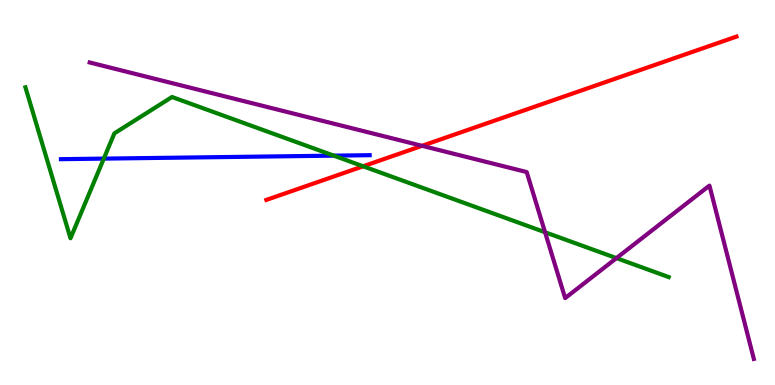[{'lines': ['blue', 'red'], 'intersections': []}, {'lines': ['green', 'red'], 'intersections': [{'x': 4.69, 'y': 5.68}]}, {'lines': ['purple', 'red'], 'intersections': [{'x': 5.45, 'y': 6.21}]}, {'lines': ['blue', 'green'], 'intersections': [{'x': 1.34, 'y': 5.88}, {'x': 4.31, 'y': 5.96}]}, {'lines': ['blue', 'purple'], 'intersections': []}, {'lines': ['green', 'purple'], 'intersections': [{'x': 7.03, 'y': 3.97}, {'x': 7.95, 'y': 3.3}]}]